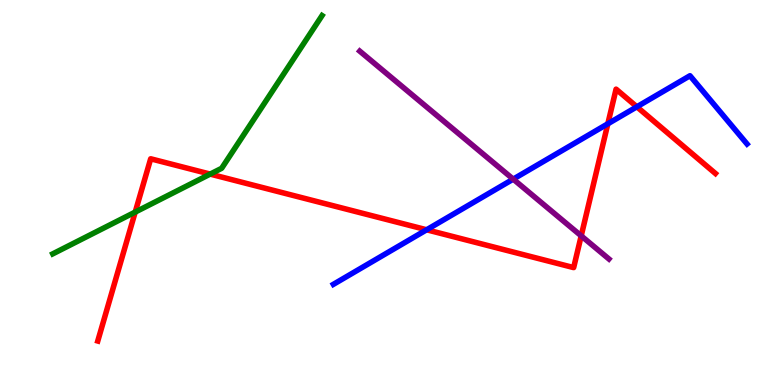[{'lines': ['blue', 'red'], 'intersections': [{'x': 5.51, 'y': 4.03}, {'x': 7.84, 'y': 6.78}, {'x': 8.22, 'y': 7.23}]}, {'lines': ['green', 'red'], 'intersections': [{'x': 1.74, 'y': 4.49}, {'x': 2.71, 'y': 5.48}]}, {'lines': ['purple', 'red'], 'intersections': [{'x': 7.5, 'y': 3.87}]}, {'lines': ['blue', 'green'], 'intersections': []}, {'lines': ['blue', 'purple'], 'intersections': [{'x': 6.62, 'y': 5.35}]}, {'lines': ['green', 'purple'], 'intersections': []}]